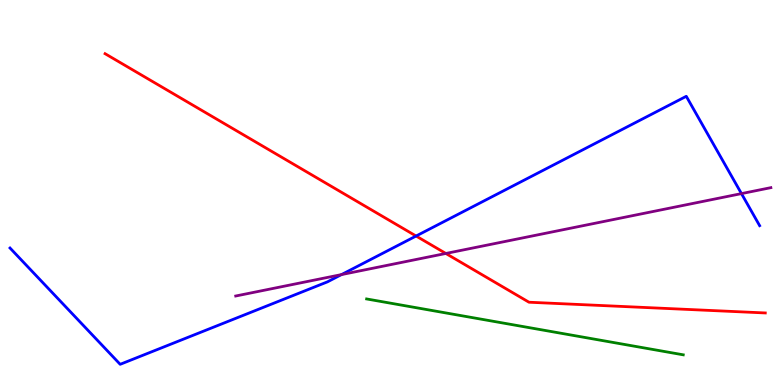[{'lines': ['blue', 'red'], 'intersections': [{'x': 5.37, 'y': 3.87}]}, {'lines': ['green', 'red'], 'intersections': []}, {'lines': ['purple', 'red'], 'intersections': [{'x': 5.75, 'y': 3.42}]}, {'lines': ['blue', 'green'], 'intersections': []}, {'lines': ['blue', 'purple'], 'intersections': [{'x': 4.41, 'y': 2.87}, {'x': 9.57, 'y': 4.97}]}, {'lines': ['green', 'purple'], 'intersections': []}]